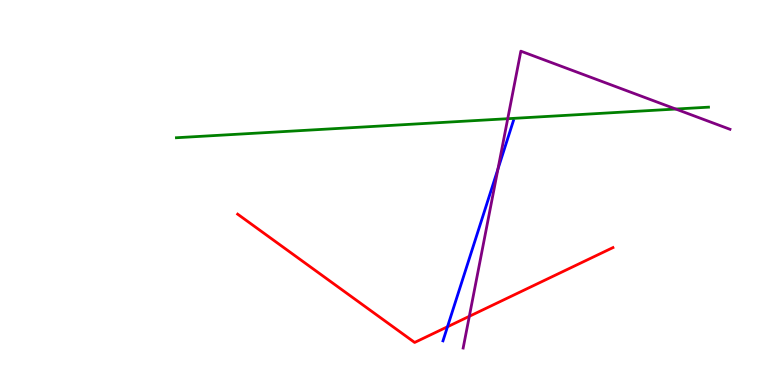[{'lines': ['blue', 'red'], 'intersections': [{'x': 5.77, 'y': 1.51}]}, {'lines': ['green', 'red'], 'intersections': []}, {'lines': ['purple', 'red'], 'intersections': [{'x': 6.06, 'y': 1.78}]}, {'lines': ['blue', 'green'], 'intersections': []}, {'lines': ['blue', 'purple'], 'intersections': [{'x': 6.43, 'y': 5.61}]}, {'lines': ['green', 'purple'], 'intersections': [{'x': 6.55, 'y': 6.92}, {'x': 8.72, 'y': 7.17}]}]